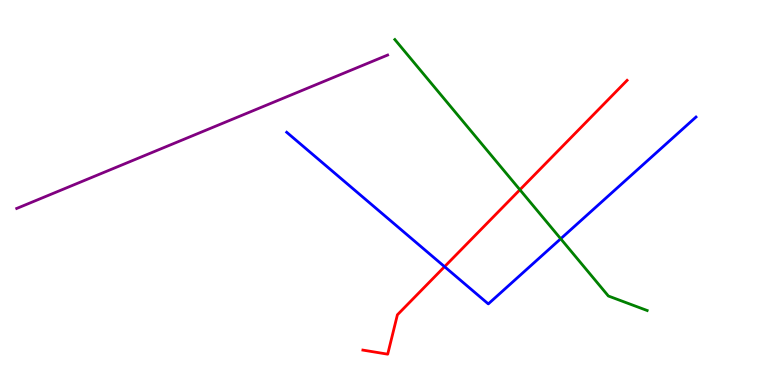[{'lines': ['blue', 'red'], 'intersections': [{'x': 5.74, 'y': 3.07}]}, {'lines': ['green', 'red'], 'intersections': [{'x': 6.71, 'y': 5.07}]}, {'lines': ['purple', 'red'], 'intersections': []}, {'lines': ['blue', 'green'], 'intersections': [{'x': 7.23, 'y': 3.8}]}, {'lines': ['blue', 'purple'], 'intersections': []}, {'lines': ['green', 'purple'], 'intersections': []}]